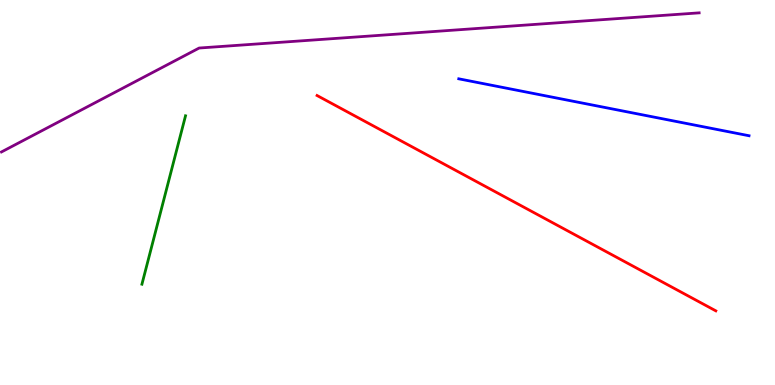[{'lines': ['blue', 'red'], 'intersections': []}, {'lines': ['green', 'red'], 'intersections': []}, {'lines': ['purple', 'red'], 'intersections': []}, {'lines': ['blue', 'green'], 'intersections': []}, {'lines': ['blue', 'purple'], 'intersections': []}, {'lines': ['green', 'purple'], 'intersections': []}]